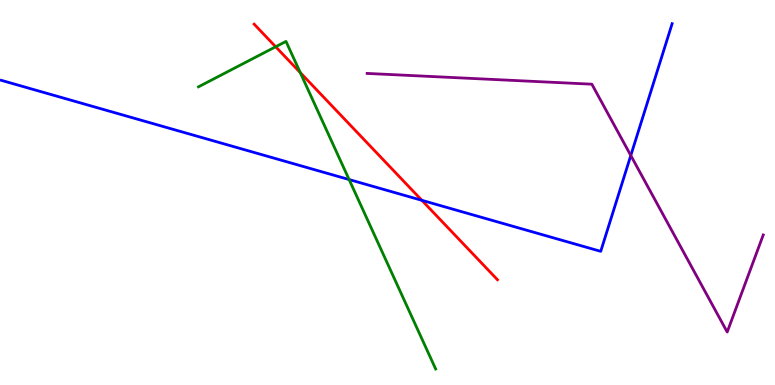[{'lines': ['blue', 'red'], 'intersections': [{'x': 5.44, 'y': 4.8}]}, {'lines': ['green', 'red'], 'intersections': [{'x': 3.56, 'y': 8.79}, {'x': 3.87, 'y': 8.11}]}, {'lines': ['purple', 'red'], 'intersections': []}, {'lines': ['blue', 'green'], 'intersections': [{'x': 4.5, 'y': 5.34}]}, {'lines': ['blue', 'purple'], 'intersections': [{'x': 8.14, 'y': 5.96}]}, {'lines': ['green', 'purple'], 'intersections': []}]